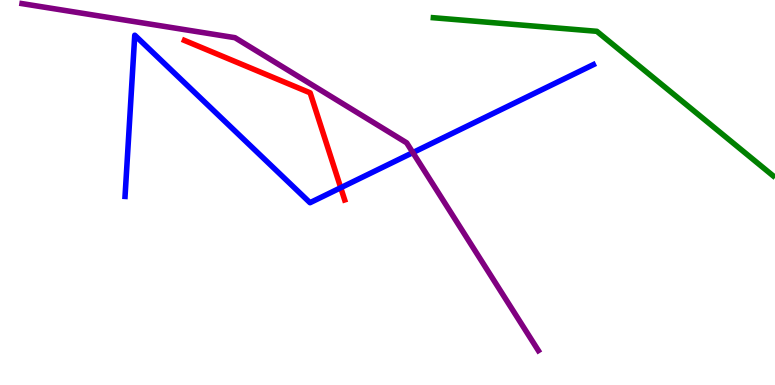[{'lines': ['blue', 'red'], 'intersections': [{'x': 4.4, 'y': 5.12}]}, {'lines': ['green', 'red'], 'intersections': []}, {'lines': ['purple', 'red'], 'intersections': []}, {'lines': ['blue', 'green'], 'intersections': []}, {'lines': ['blue', 'purple'], 'intersections': [{'x': 5.33, 'y': 6.04}]}, {'lines': ['green', 'purple'], 'intersections': []}]